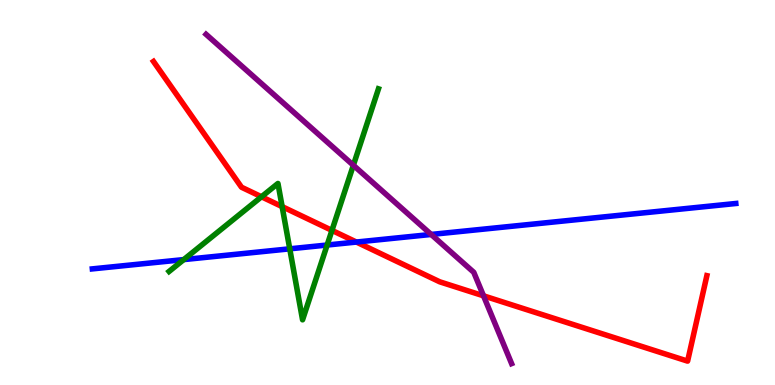[{'lines': ['blue', 'red'], 'intersections': [{'x': 4.6, 'y': 3.71}]}, {'lines': ['green', 'red'], 'intersections': [{'x': 3.37, 'y': 4.89}, {'x': 3.64, 'y': 4.63}, {'x': 4.28, 'y': 4.02}]}, {'lines': ['purple', 'red'], 'intersections': [{'x': 6.24, 'y': 2.32}]}, {'lines': ['blue', 'green'], 'intersections': [{'x': 2.37, 'y': 3.26}, {'x': 3.74, 'y': 3.54}, {'x': 4.22, 'y': 3.64}]}, {'lines': ['blue', 'purple'], 'intersections': [{'x': 5.56, 'y': 3.91}]}, {'lines': ['green', 'purple'], 'intersections': [{'x': 4.56, 'y': 5.71}]}]